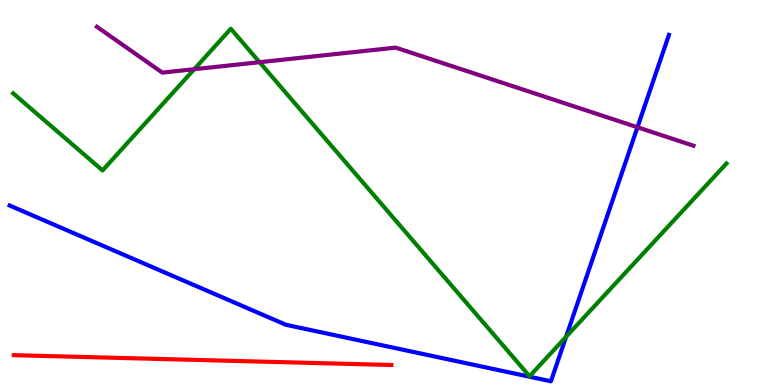[{'lines': ['blue', 'red'], 'intersections': []}, {'lines': ['green', 'red'], 'intersections': []}, {'lines': ['purple', 'red'], 'intersections': []}, {'lines': ['blue', 'green'], 'intersections': [{'x': 7.3, 'y': 1.25}]}, {'lines': ['blue', 'purple'], 'intersections': [{'x': 8.23, 'y': 6.69}]}, {'lines': ['green', 'purple'], 'intersections': [{'x': 2.51, 'y': 8.2}, {'x': 3.35, 'y': 8.38}]}]